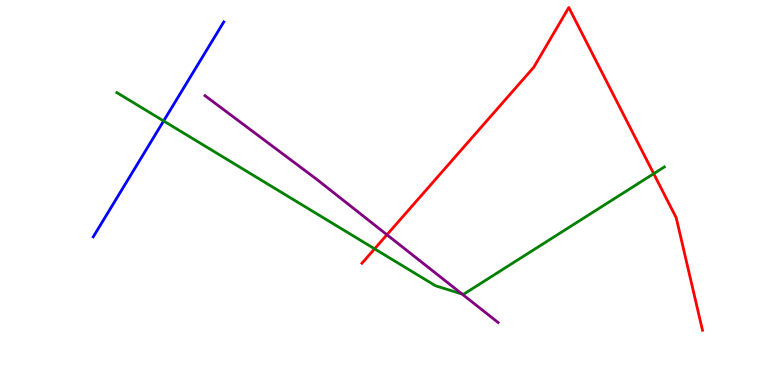[{'lines': ['blue', 'red'], 'intersections': []}, {'lines': ['green', 'red'], 'intersections': [{'x': 4.83, 'y': 3.54}, {'x': 8.43, 'y': 5.49}]}, {'lines': ['purple', 'red'], 'intersections': [{'x': 4.99, 'y': 3.9}]}, {'lines': ['blue', 'green'], 'intersections': [{'x': 2.11, 'y': 6.86}]}, {'lines': ['blue', 'purple'], 'intersections': []}, {'lines': ['green', 'purple'], 'intersections': [{'x': 5.96, 'y': 2.36}]}]